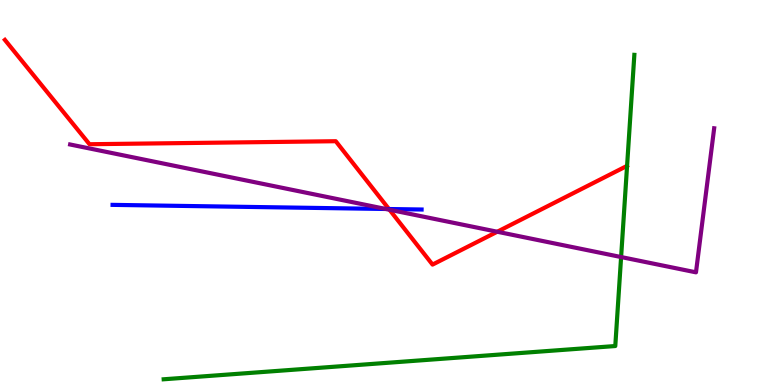[{'lines': ['blue', 'red'], 'intersections': [{'x': 5.02, 'y': 4.57}]}, {'lines': ['green', 'red'], 'intersections': []}, {'lines': ['purple', 'red'], 'intersections': [{'x': 5.03, 'y': 4.55}, {'x': 6.42, 'y': 3.98}]}, {'lines': ['blue', 'green'], 'intersections': []}, {'lines': ['blue', 'purple'], 'intersections': [{'x': 4.98, 'y': 4.57}]}, {'lines': ['green', 'purple'], 'intersections': [{'x': 8.01, 'y': 3.32}]}]